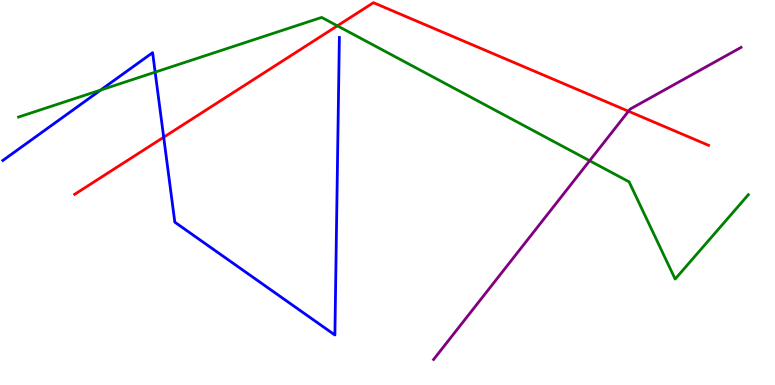[{'lines': ['blue', 'red'], 'intersections': [{'x': 2.11, 'y': 6.44}]}, {'lines': ['green', 'red'], 'intersections': [{'x': 4.35, 'y': 9.33}]}, {'lines': ['purple', 'red'], 'intersections': [{'x': 8.11, 'y': 7.11}]}, {'lines': ['blue', 'green'], 'intersections': [{'x': 1.3, 'y': 7.66}, {'x': 2.0, 'y': 8.13}]}, {'lines': ['blue', 'purple'], 'intersections': []}, {'lines': ['green', 'purple'], 'intersections': [{'x': 7.61, 'y': 5.83}]}]